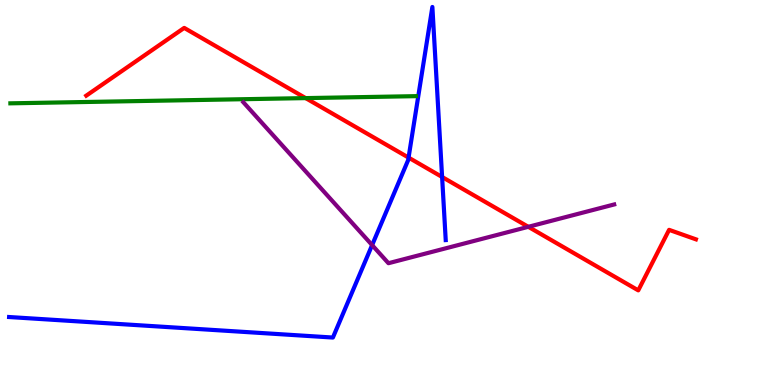[{'lines': ['blue', 'red'], 'intersections': [{'x': 5.27, 'y': 5.91}, {'x': 5.7, 'y': 5.4}]}, {'lines': ['green', 'red'], 'intersections': [{'x': 3.94, 'y': 7.45}]}, {'lines': ['purple', 'red'], 'intersections': [{'x': 6.82, 'y': 4.11}]}, {'lines': ['blue', 'green'], 'intersections': []}, {'lines': ['blue', 'purple'], 'intersections': [{'x': 4.8, 'y': 3.63}]}, {'lines': ['green', 'purple'], 'intersections': []}]